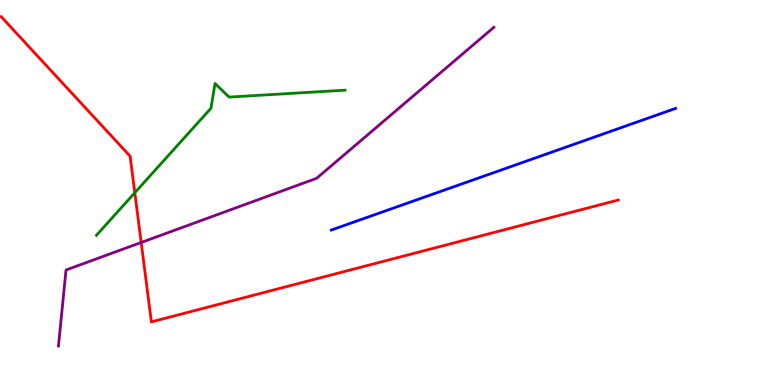[{'lines': ['blue', 'red'], 'intersections': []}, {'lines': ['green', 'red'], 'intersections': [{'x': 1.74, 'y': 4.99}]}, {'lines': ['purple', 'red'], 'intersections': [{'x': 1.82, 'y': 3.7}]}, {'lines': ['blue', 'green'], 'intersections': []}, {'lines': ['blue', 'purple'], 'intersections': []}, {'lines': ['green', 'purple'], 'intersections': []}]